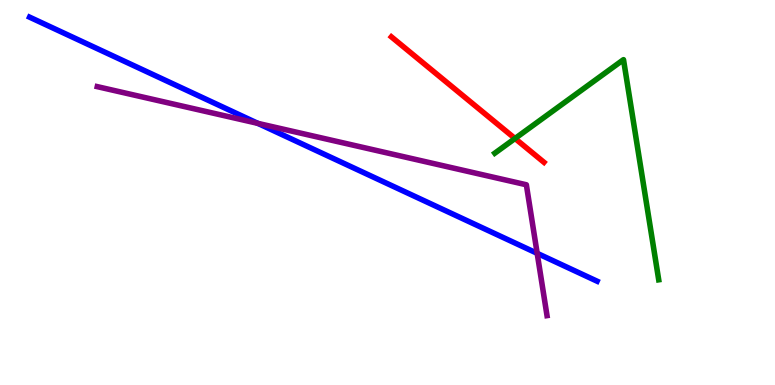[{'lines': ['blue', 'red'], 'intersections': []}, {'lines': ['green', 'red'], 'intersections': [{'x': 6.65, 'y': 6.4}]}, {'lines': ['purple', 'red'], 'intersections': []}, {'lines': ['blue', 'green'], 'intersections': []}, {'lines': ['blue', 'purple'], 'intersections': [{'x': 3.33, 'y': 6.8}, {'x': 6.93, 'y': 3.42}]}, {'lines': ['green', 'purple'], 'intersections': []}]